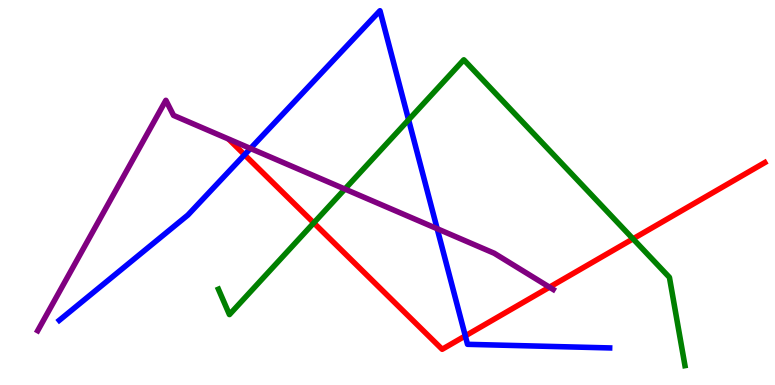[{'lines': ['blue', 'red'], 'intersections': [{'x': 3.16, 'y': 5.98}, {'x': 6.0, 'y': 1.28}]}, {'lines': ['green', 'red'], 'intersections': [{'x': 4.05, 'y': 4.21}, {'x': 8.17, 'y': 3.8}]}, {'lines': ['purple', 'red'], 'intersections': [{'x': 7.09, 'y': 2.54}]}, {'lines': ['blue', 'green'], 'intersections': [{'x': 5.27, 'y': 6.89}]}, {'lines': ['blue', 'purple'], 'intersections': [{'x': 3.23, 'y': 6.14}, {'x': 5.64, 'y': 4.06}]}, {'lines': ['green', 'purple'], 'intersections': [{'x': 4.45, 'y': 5.09}]}]